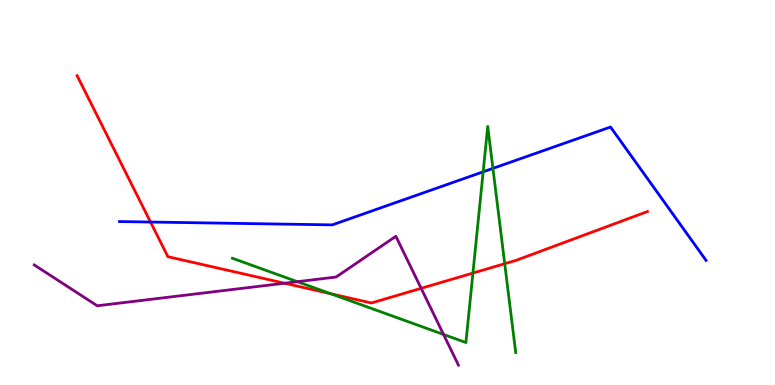[{'lines': ['blue', 'red'], 'intersections': [{'x': 1.94, 'y': 4.23}]}, {'lines': ['green', 'red'], 'intersections': [{'x': 4.27, 'y': 2.37}, {'x': 6.1, 'y': 2.91}, {'x': 6.51, 'y': 3.15}]}, {'lines': ['purple', 'red'], 'intersections': [{'x': 3.67, 'y': 2.64}, {'x': 5.43, 'y': 2.51}]}, {'lines': ['blue', 'green'], 'intersections': [{'x': 6.23, 'y': 5.54}, {'x': 6.36, 'y': 5.63}]}, {'lines': ['blue', 'purple'], 'intersections': []}, {'lines': ['green', 'purple'], 'intersections': [{'x': 3.84, 'y': 2.68}, {'x': 5.72, 'y': 1.31}]}]